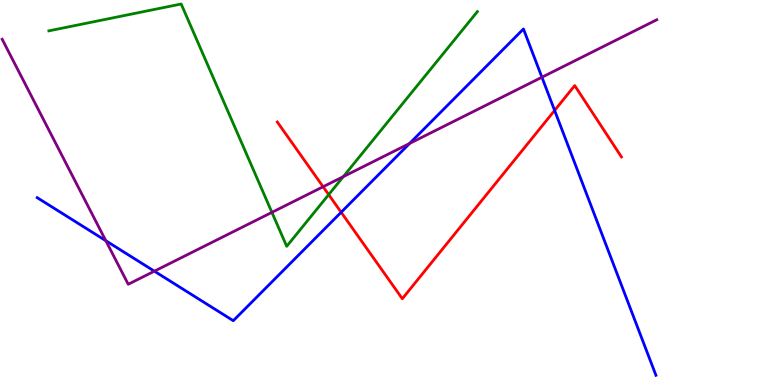[{'lines': ['blue', 'red'], 'intersections': [{'x': 4.4, 'y': 4.49}, {'x': 7.16, 'y': 7.13}]}, {'lines': ['green', 'red'], 'intersections': [{'x': 4.24, 'y': 4.94}]}, {'lines': ['purple', 'red'], 'intersections': [{'x': 4.17, 'y': 5.15}]}, {'lines': ['blue', 'green'], 'intersections': []}, {'lines': ['blue', 'purple'], 'intersections': [{'x': 1.37, 'y': 3.75}, {'x': 1.99, 'y': 2.96}, {'x': 5.29, 'y': 6.27}, {'x': 6.99, 'y': 7.99}]}, {'lines': ['green', 'purple'], 'intersections': [{'x': 3.51, 'y': 4.48}, {'x': 4.43, 'y': 5.41}]}]